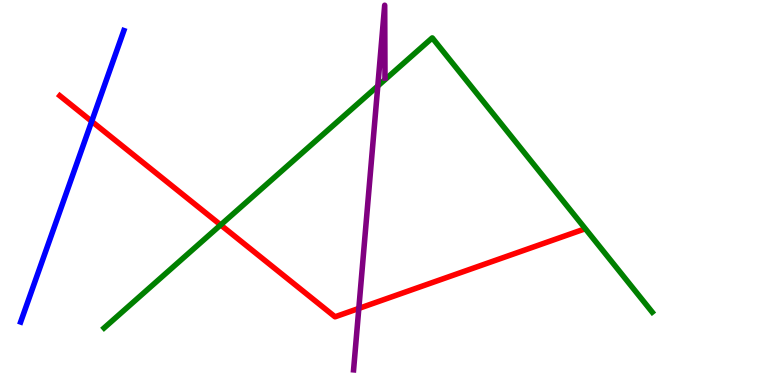[{'lines': ['blue', 'red'], 'intersections': [{'x': 1.18, 'y': 6.85}]}, {'lines': ['green', 'red'], 'intersections': [{'x': 2.85, 'y': 4.16}]}, {'lines': ['purple', 'red'], 'intersections': [{'x': 4.63, 'y': 1.99}]}, {'lines': ['blue', 'green'], 'intersections': []}, {'lines': ['blue', 'purple'], 'intersections': []}, {'lines': ['green', 'purple'], 'intersections': [{'x': 4.87, 'y': 7.77}]}]